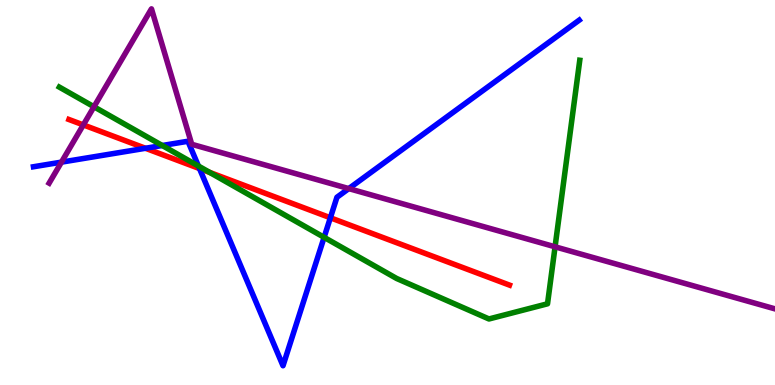[{'lines': ['blue', 'red'], 'intersections': [{'x': 1.88, 'y': 6.15}, {'x': 2.57, 'y': 5.62}, {'x': 4.26, 'y': 4.34}]}, {'lines': ['green', 'red'], 'intersections': [{'x': 2.71, 'y': 5.52}]}, {'lines': ['purple', 'red'], 'intersections': [{'x': 1.08, 'y': 6.76}]}, {'lines': ['blue', 'green'], 'intersections': [{'x': 2.09, 'y': 6.22}, {'x': 2.56, 'y': 5.69}, {'x': 4.18, 'y': 3.84}]}, {'lines': ['blue', 'purple'], 'intersections': [{'x': 0.793, 'y': 5.79}, {'x': 4.5, 'y': 5.1}]}, {'lines': ['green', 'purple'], 'intersections': [{'x': 1.21, 'y': 7.23}, {'x': 7.16, 'y': 3.59}]}]